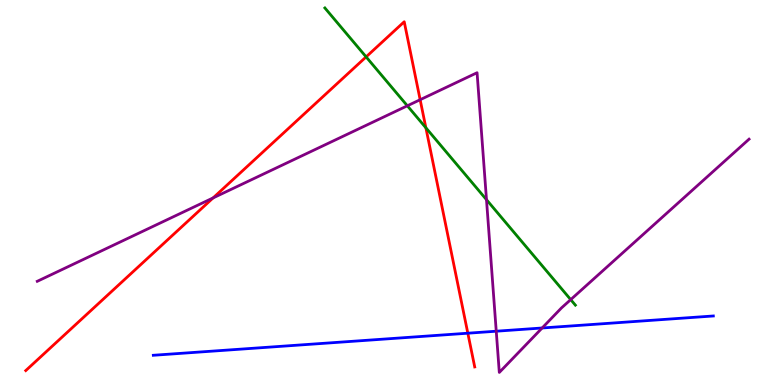[{'lines': ['blue', 'red'], 'intersections': [{'x': 6.04, 'y': 1.35}]}, {'lines': ['green', 'red'], 'intersections': [{'x': 4.72, 'y': 8.52}, {'x': 5.5, 'y': 6.68}]}, {'lines': ['purple', 'red'], 'intersections': [{'x': 2.75, 'y': 4.86}, {'x': 5.42, 'y': 7.41}]}, {'lines': ['blue', 'green'], 'intersections': []}, {'lines': ['blue', 'purple'], 'intersections': [{'x': 6.4, 'y': 1.4}, {'x': 7.0, 'y': 1.48}]}, {'lines': ['green', 'purple'], 'intersections': [{'x': 5.26, 'y': 7.25}, {'x': 6.28, 'y': 4.81}, {'x': 7.36, 'y': 2.22}]}]